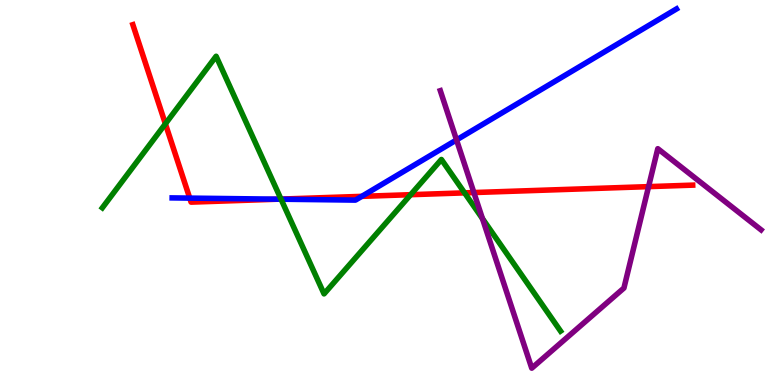[{'lines': ['blue', 'red'], 'intersections': [{'x': 2.45, 'y': 4.85}, {'x': 3.59, 'y': 4.83}, {'x': 4.67, 'y': 4.9}]}, {'lines': ['green', 'red'], 'intersections': [{'x': 2.13, 'y': 6.78}, {'x': 3.63, 'y': 4.83}, {'x': 5.3, 'y': 4.94}, {'x': 5.99, 'y': 4.99}]}, {'lines': ['purple', 'red'], 'intersections': [{'x': 6.11, 'y': 5.0}, {'x': 8.37, 'y': 5.15}]}, {'lines': ['blue', 'green'], 'intersections': [{'x': 3.63, 'y': 4.83}]}, {'lines': ['blue', 'purple'], 'intersections': [{'x': 5.89, 'y': 6.37}]}, {'lines': ['green', 'purple'], 'intersections': [{'x': 6.23, 'y': 4.32}]}]